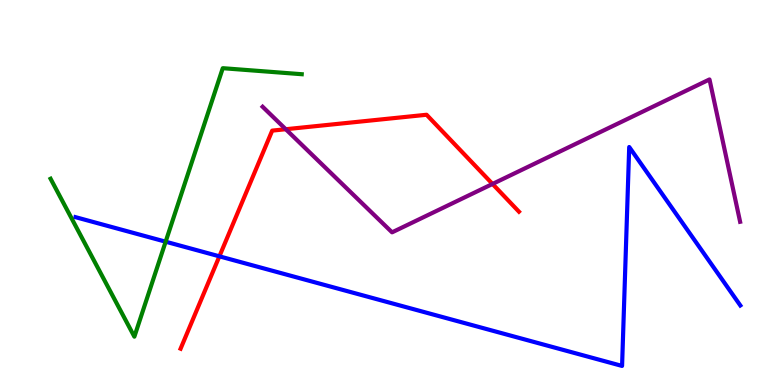[{'lines': ['blue', 'red'], 'intersections': [{'x': 2.83, 'y': 3.34}]}, {'lines': ['green', 'red'], 'intersections': []}, {'lines': ['purple', 'red'], 'intersections': [{'x': 3.69, 'y': 6.64}, {'x': 6.36, 'y': 5.22}]}, {'lines': ['blue', 'green'], 'intersections': [{'x': 2.14, 'y': 3.72}]}, {'lines': ['blue', 'purple'], 'intersections': []}, {'lines': ['green', 'purple'], 'intersections': []}]